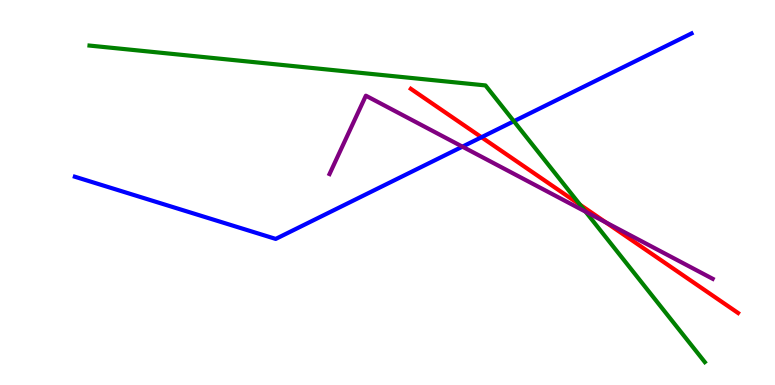[{'lines': ['blue', 'red'], 'intersections': [{'x': 6.21, 'y': 6.44}]}, {'lines': ['green', 'red'], 'intersections': [{'x': 7.49, 'y': 4.68}]}, {'lines': ['purple', 'red'], 'intersections': [{'x': 7.82, 'y': 4.23}]}, {'lines': ['blue', 'green'], 'intersections': [{'x': 6.63, 'y': 6.85}]}, {'lines': ['blue', 'purple'], 'intersections': [{'x': 5.97, 'y': 6.19}]}, {'lines': ['green', 'purple'], 'intersections': [{'x': 7.56, 'y': 4.5}]}]